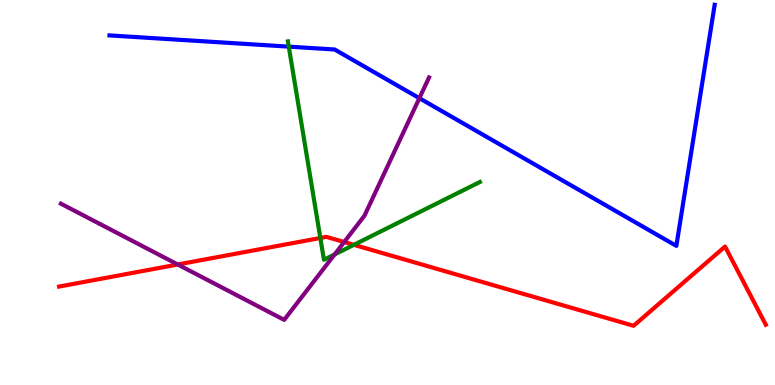[{'lines': ['blue', 'red'], 'intersections': []}, {'lines': ['green', 'red'], 'intersections': [{'x': 4.13, 'y': 3.82}, {'x': 4.57, 'y': 3.64}]}, {'lines': ['purple', 'red'], 'intersections': [{'x': 2.29, 'y': 3.13}, {'x': 4.44, 'y': 3.71}]}, {'lines': ['blue', 'green'], 'intersections': [{'x': 3.73, 'y': 8.79}]}, {'lines': ['blue', 'purple'], 'intersections': [{'x': 5.41, 'y': 7.45}]}, {'lines': ['green', 'purple'], 'intersections': [{'x': 4.32, 'y': 3.39}]}]